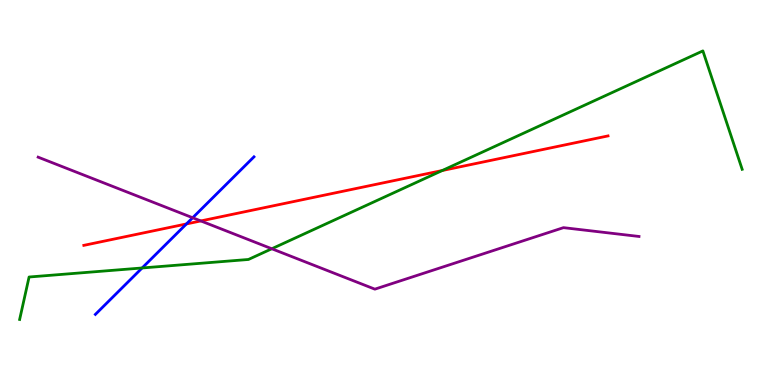[{'lines': ['blue', 'red'], 'intersections': [{'x': 2.41, 'y': 4.18}]}, {'lines': ['green', 'red'], 'intersections': [{'x': 5.71, 'y': 5.57}]}, {'lines': ['purple', 'red'], 'intersections': [{'x': 2.59, 'y': 4.26}]}, {'lines': ['blue', 'green'], 'intersections': [{'x': 1.83, 'y': 3.04}]}, {'lines': ['blue', 'purple'], 'intersections': [{'x': 2.49, 'y': 4.34}]}, {'lines': ['green', 'purple'], 'intersections': [{'x': 3.51, 'y': 3.54}]}]